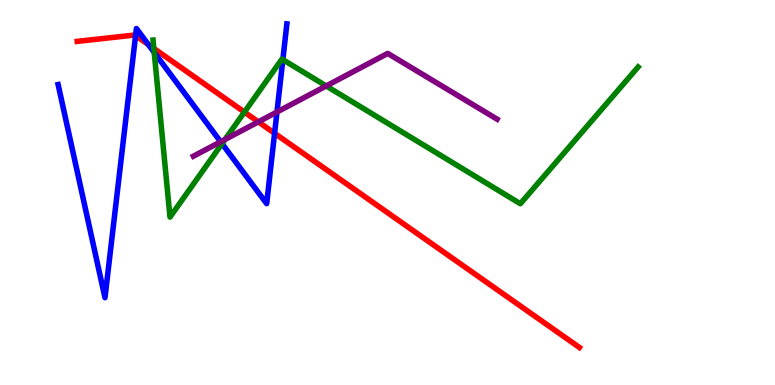[{'lines': ['blue', 'red'], 'intersections': [{'x': 1.75, 'y': 9.08}, {'x': 1.91, 'y': 8.84}, {'x': 3.54, 'y': 6.54}]}, {'lines': ['green', 'red'], 'intersections': [{'x': 1.99, 'y': 8.74}, {'x': 3.15, 'y': 7.09}]}, {'lines': ['purple', 'red'], 'intersections': [{'x': 3.33, 'y': 6.83}]}, {'lines': ['blue', 'green'], 'intersections': [{'x': 1.99, 'y': 8.64}, {'x': 2.86, 'y': 6.27}, {'x': 3.65, 'y': 8.45}]}, {'lines': ['blue', 'purple'], 'intersections': [{'x': 2.85, 'y': 6.32}, {'x': 3.57, 'y': 7.09}]}, {'lines': ['green', 'purple'], 'intersections': [{'x': 2.9, 'y': 6.38}, {'x': 4.21, 'y': 7.77}]}]